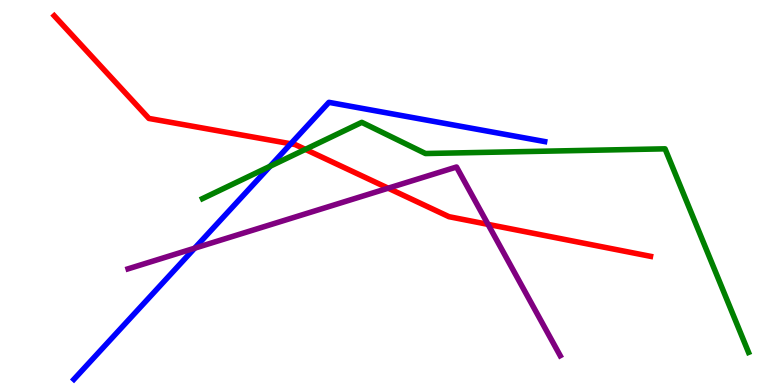[{'lines': ['blue', 'red'], 'intersections': [{'x': 3.75, 'y': 6.27}]}, {'lines': ['green', 'red'], 'intersections': [{'x': 3.94, 'y': 6.12}]}, {'lines': ['purple', 'red'], 'intersections': [{'x': 5.01, 'y': 5.11}, {'x': 6.3, 'y': 4.17}]}, {'lines': ['blue', 'green'], 'intersections': [{'x': 3.48, 'y': 5.68}]}, {'lines': ['blue', 'purple'], 'intersections': [{'x': 2.51, 'y': 3.55}]}, {'lines': ['green', 'purple'], 'intersections': []}]